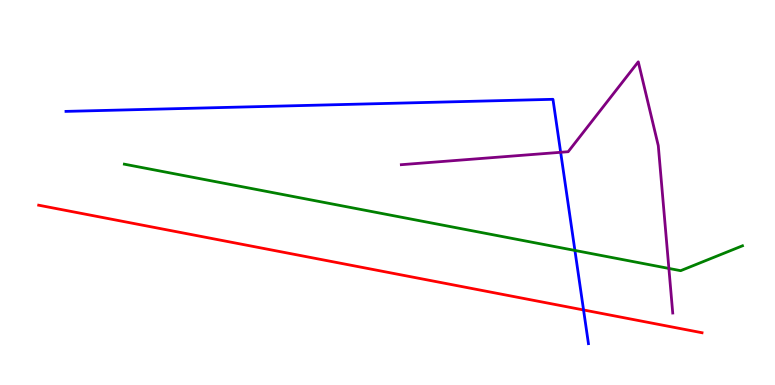[{'lines': ['blue', 'red'], 'intersections': [{'x': 7.53, 'y': 1.95}]}, {'lines': ['green', 'red'], 'intersections': []}, {'lines': ['purple', 'red'], 'intersections': []}, {'lines': ['blue', 'green'], 'intersections': [{'x': 7.42, 'y': 3.5}]}, {'lines': ['blue', 'purple'], 'intersections': [{'x': 7.23, 'y': 6.04}]}, {'lines': ['green', 'purple'], 'intersections': [{'x': 8.63, 'y': 3.03}]}]